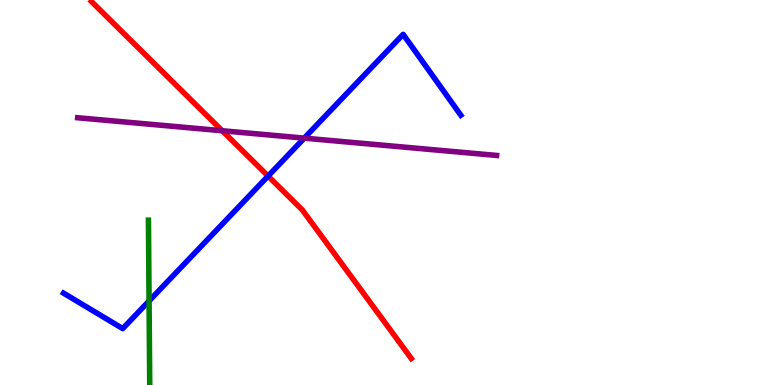[{'lines': ['blue', 'red'], 'intersections': [{'x': 3.46, 'y': 5.43}]}, {'lines': ['green', 'red'], 'intersections': []}, {'lines': ['purple', 'red'], 'intersections': [{'x': 2.87, 'y': 6.6}]}, {'lines': ['blue', 'green'], 'intersections': [{'x': 1.92, 'y': 2.18}]}, {'lines': ['blue', 'purple'], 'intersections': [{'x': 3.93, 'y': 6.41}]}, {'lines': ['green', 'purple'], 'intersections': []}]